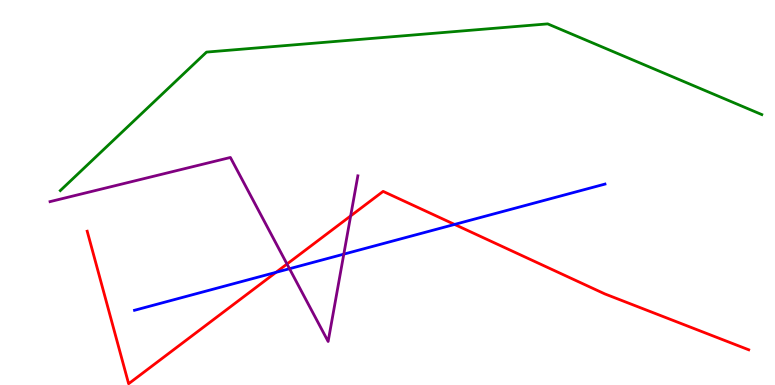[{'lines': ['blue', 'red'], 'intersections': [{'x': 3.56, 'y': 2.93}, {'x': 5.87, 'y': 4.17}]}, {'lines': ['green', 'red'], 'intersections': []}, {'lines': ['purple', 'red'], 'intersections': [{'x': 3.7, 'y': 3.14}, {'x': 4.52, 'y': 4.39}]}, {'lines': ['blue', 'green'], 'intersections': []}, {'lines': ['blue', 'purple'], 'intersections': [{'x': 3.74, 'y': 3.02}, {'x': 4.44, 'y': 3.4}]}, {'lines': ['green', 'purple'], 'intersections': []}]